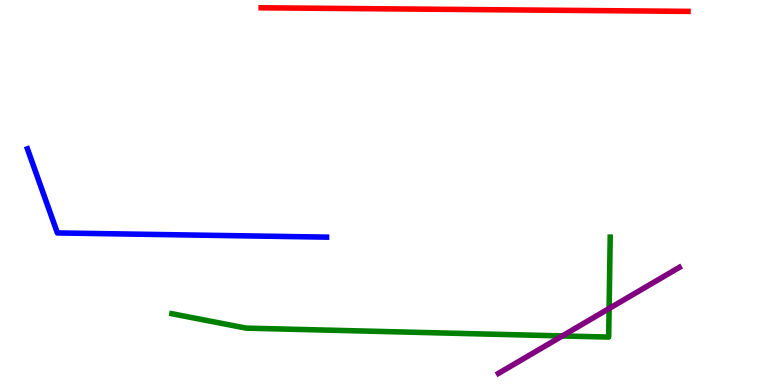[{'lines': ['blue', 'red'], 'intersections': []}, {'lines': ['green', 'red'], 'intersections': []}, {'lines': ['purple', 'red'], 'intersections': []}, {'lines': ['blue', 'green'], 'intersections': []}, {'lines': ['blue', 'purple'], 'intersections': []}, {'lines': ['green', 'purple'], 'intersections': [{'x': 7.26, 'y': 1.27}, {'x': 7.86, 'y': 1.99}]}]